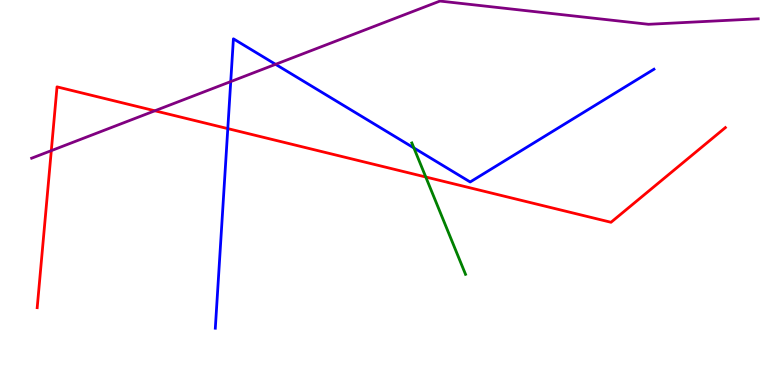[{'lines': ['blue', 'red'], 'intersections': [{'x': 2.94, 'y': 6.66}]}, {'lines': ['green', 'red'], 'intersections': [{'x': 5.49, 'y': 5.4}]}, {'lines': ['purple', 'red'], 'intersections': [{'x': 0.662, 'y': 6.09}, {'x': 2.0, 'y': 7.12}]}, {'lines': ['blue', 'green'], 'intersections': [{'x': 5.34, 'y': 6.16}]}, {'lines': ['blue', 'purple'], 'intersections': [{'x': 2.98, 'y': 7.88}, {'x': 3.56, 'y': 8.33}]}, {'lines': ['green', 'purple'], 'intersections': []}]